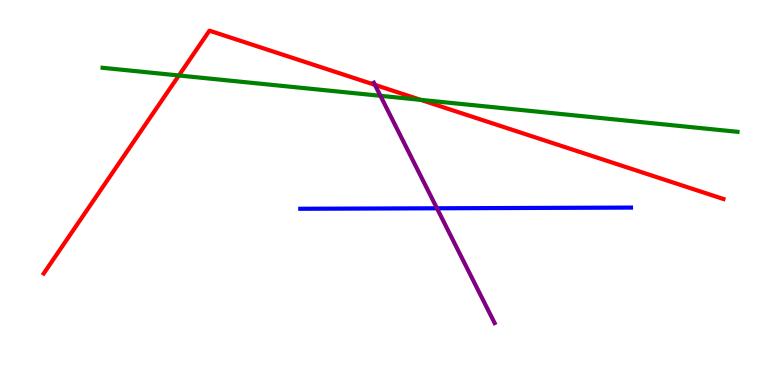[{'lines': ['blue', 'red'], 'intersections': []}, {'lines': ['green', 'red'], 'intersections': [{'x': 2.31, 'y': 8.04}, {'x': 5.43, 'y': 7.41}]}, {'lines': ['purple', 'red'], 'intersections': [{'x': 4.84, 'y': 7.8}]}, {'lines': ['blue', 'green'], 'intersections': []}, {'lines': ['blue', 'purple'], 'intersections': [{'x': 5.64, 'y': 4.59}]}, {'lines': ['green', 'purple'], 'intersections': [{'x': 4.91, 'y': 7.51}]}]